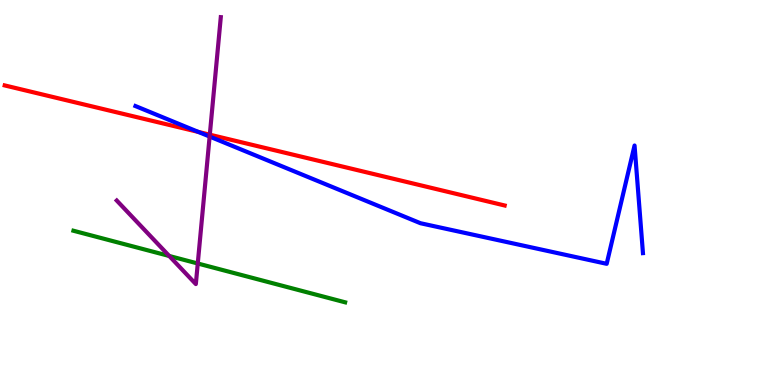[{'lines': ['blue', 'red'], 'intersections': [{'x': 2.56, 'y': 6.57}]}, {'lines': ['green', 'red'], 'intersections': []}, {'lines': ['purple', 'red'], 'intersections': [{'x': 2.71, 'y': 6.5}]}, {'lines': ['blue', 'green'], 'intersections': []}, {'lines': ['blue', 'purple'], 'intersections': [{'x': 2.7, 'y': 6.45}]}, {'lines': ['green', 'purple'], 'intersections': [{'x': 2.18, 'y': 3.35}, {'x': 2.55, 'y': 3.16}]}]